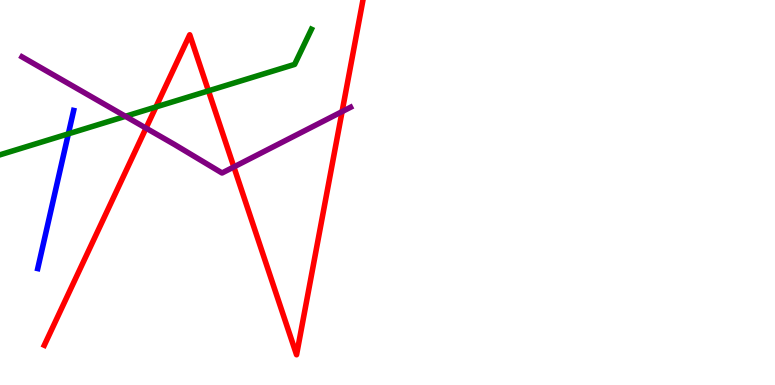[{'lines': ['blue', 'red'], 'intersections': []}, {'lines': ['green', 'red'], 'intersections': [{'x': 2.01, 'y': 7.22}, {'x': 2.69, 'y': 7.64}]}, {'lines': ['purple', 'red'], 'intersections': [{'x': 1.88, 'y': 6.67}, {'x': 3.02, 'y': 5.66}, {'x': 4.41, 'y': 7.1}]}, {'lines': ['blue', 'green'], 'intersections': [{'x': 0.882, 'y': 6.52}]}, {'lines': ['blue', 'purple'], 'intersections': []}, {'lines': ['green', 'purple'], 'intersections': [{'x': 1.62, 'y': 6.98}]}]